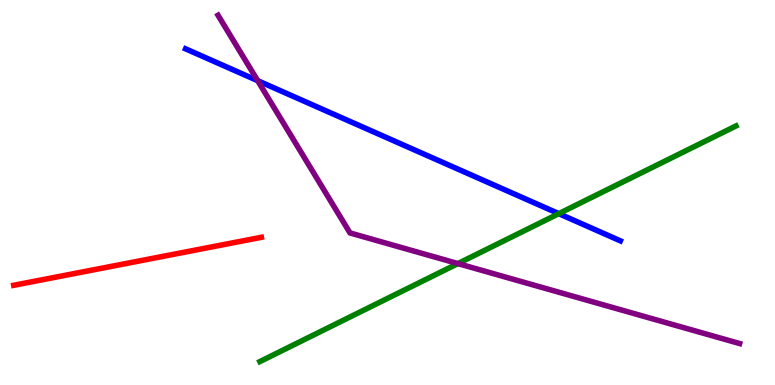[{'lines': ['blue', 'red'], 'intersections': []}, {'lines': ['green', 'red'], 'intersections': []}, {'lines': ['purple', 'red'], 'intersections': []}, {'lines': ['blue', 'green'], 'intersections': [{'x': 7.21, 'y': 4.45}]}, {'lines': ['blue', 'purple'], 'intersections': [{'x': 3.32, 'y': 7.9}]}, {'lines': ['green', 'purple'], 'intersections': [{'x': 5.91, 'y': 3.15}]}]